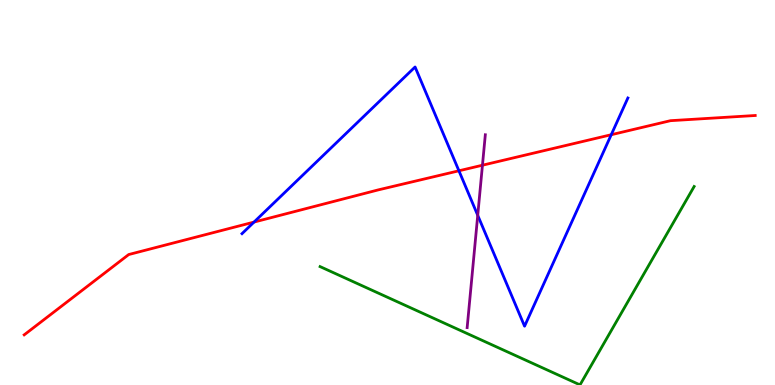[{'lines': ['blue', 'red'], 'intersections': [{'x': 3.28, 'y': 4.23}, {'x': 5.92, 'y': 5.56}, {'x': 7.89, 'y': 6.5}]}, {'lines': ['green', 'red'], 'intersections': []}, {'lines': ['purple', 'red'], 'intersections': [{'x': 6.23, 'y': 5.71}]}, {'lines': ['blue', 'green'], 'intersections': []}, {'lines': ['blue', 'purple'], 'intersections': [{'x': 6.16, 'y': 4.41}]}, {'lines': ['green', 'purple'], 'intersections': []}]